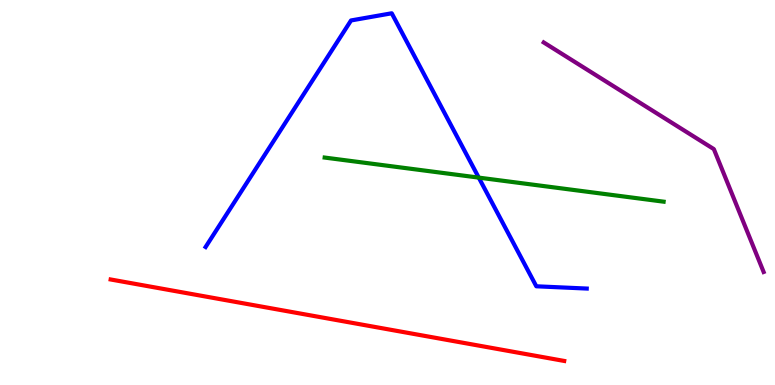[{'lines': ['blue', 'red'], 'intersections': []}, {'lines': ['green', 'red'], 'intersections': []}, {'lines': ['purple', 'red'], 'intersections': []}, {'lines': ['blue', 'green'], 'intersections': [{'x': 6.18, 'y': 5.39}]}, {'lines': ['blue', 'purple'], 'intersections': []}, {'lines': ['green', 'purple'], 'intersections': []}]